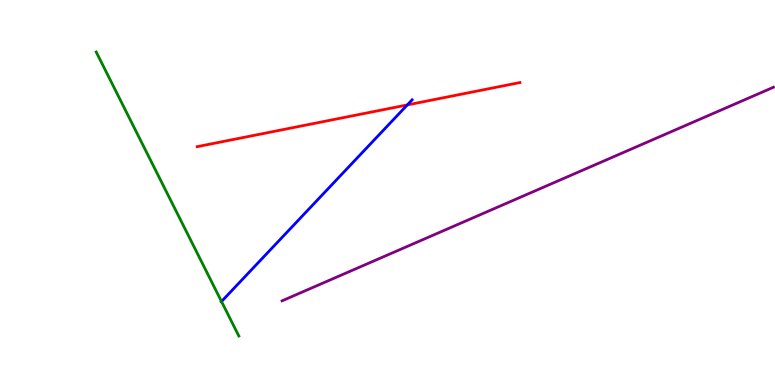[{'lines': ['blue', 'red'], 'intersections': [{'x': 5.26, 'y': 7.27}]}, {'lines': ['green', 'red'], 'intersections': []}, {'lines': ['purple', 'red'], 'intersections': []}, {'lines': ['blue', 'green'], 'intersections': [{'x': 2.86, 'y': 2.17}]}, {'lines': ['blue', 'purple'], 'intersections': []}, {'lines': ['green', 'purple'], 'intersections': []}]